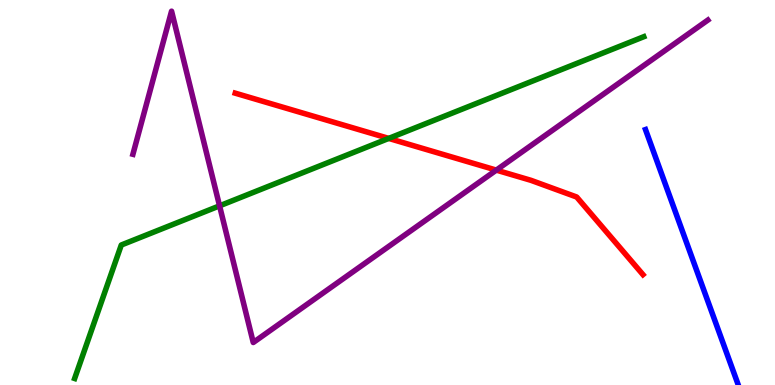[{'lines': ['blue', 'red'], 'intersections': []}, {'lines': ['green', 'red'], 'intersections': [{'x': 5.02, 'y': 6.41}]}, {'lines': ['purple', 'red'], 'intersections': [{'x': 6.4, 'y': 5.58}]}, {'lines': ['blue', 'green'], 'intersections': []}, {'lines': ['blue', 'purple'], 'intersections': []}, {'lines': ['green', 'purple'], 'intersections': [{'x': 2.83, 'y': 4.65}]}]